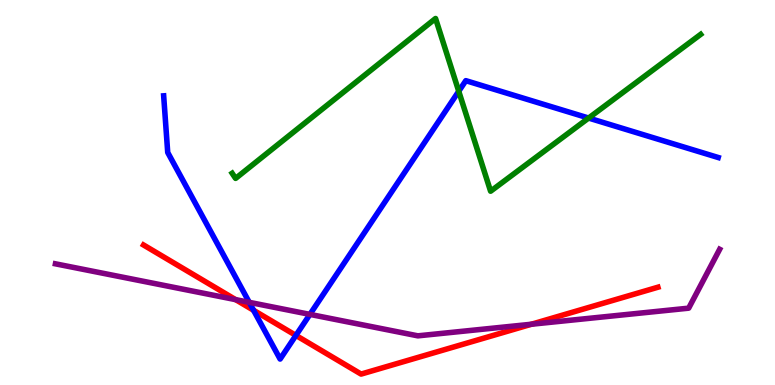[{'lines': ['blue', 'red'], 'intersections': [{'x': 3.27, 'y': 1.94}, {'x': 3.82, 'y': 1.29}]}, {'lines': ['green', 'red'], 'intersections': []}, {'lines': ['purple', 'red'], 'intersections': [{'x': 3.04, 'y': 2.22}, {'x': 6.86, 'y': 1.58}]}, {'lines': ['blue', 'green'], 'intersections': [{'x': 5.92, 'y': 7.63}, {'x': 7.59, 'y': 6.93}]}, {'lines': ['blue', 'purple'], 'intersections': [{'x': 3.22, 'y': 2.15}, {'x': 4.0, 'y': 1.83}]}, {'lines': ['green', 'purple'], 'intersections': []}]